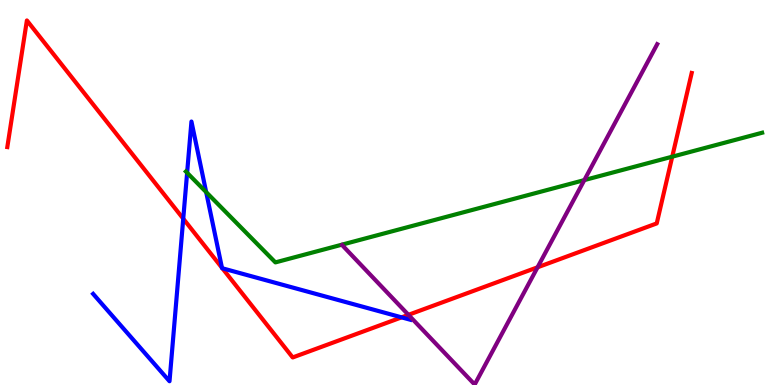[{'lines': ['blue', 'red'], 'intersections': [{'x': 2.36, 'y': 4.32}, {'x': 2.86, 'y': 3.05}, {'x': 2.87, 'y': 3.03}, {'x': 5.18, 'y': 1.76}]}, {'lines': ['green', 'red'], 'intersections': [{'x': 8.67, 'y': 5.93}]}, {'lines': ['purple', 'red'], 'intersections': [{'x': 5.27, 'y': 1.82}, {'x': 6.94, 'y': 3.06}]}, {'lines': ['blue', 'green'], 'intersections': [{'x': 2.41, 'y': 5.51}, {'x': 2.66, 'y': 5.01}]}, {'lines': ['blue', 'purple'], 'intersections': []}, {'lines': ['green', 'purple'], 'intersections': [{'x': 7.54, 'y': 5.32}]}]